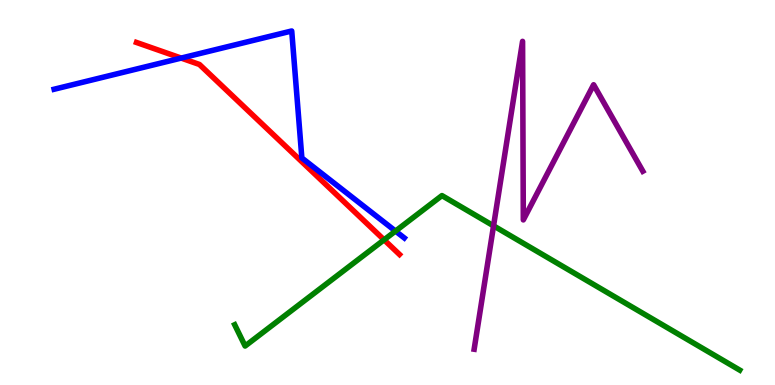[{'lines': ['blue', 'red'], 'intersections': [{'x': 2.34, 'y': 8.49}]}, {'lines': ['green', 'red'], 'intersections': [{'x': 4.96, 'y': 3.77}]}, {'lines': ['purple', 'red'], 'intersections': []}, {'lines': ['blue', 'green'], 'intersections': [{'x': 5.1, 'y': 4.0}]}, {'lines': ['blue', 'purple'], 'intersections': []}, {'lines': ['green', 'purple'], 'intersections': [{'x': 6.37, 'y': 4.13}]}]